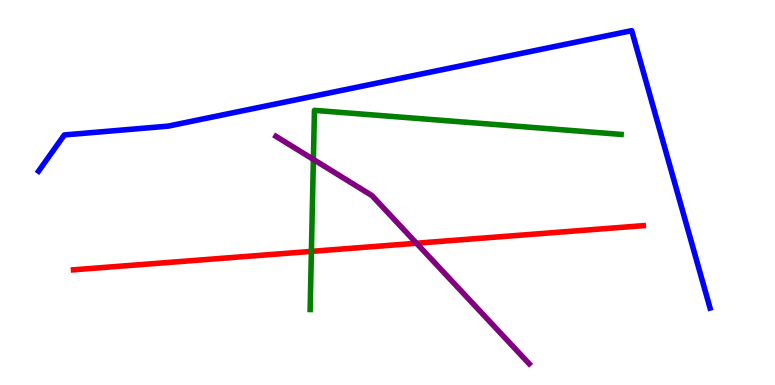[{'lines': ['blue', 'red'], 'intersections': []}, {'lines': ['green', 'red'], 'intersections': [{'x': 4.02, 'y': 3.47}]}, {'lines': ['purple', 'red'], 'intersections': [{'x': 5.37, 'y': 3.68}]}, {'lines': ['blue', 'green'], 'intersections': []}, {'lines': ['blue', 'purple'], 'intersections': []}, {'lines': ['green', 'purple'], 'intersections': [{'x': 4.04, 'y': 5.86}]}]